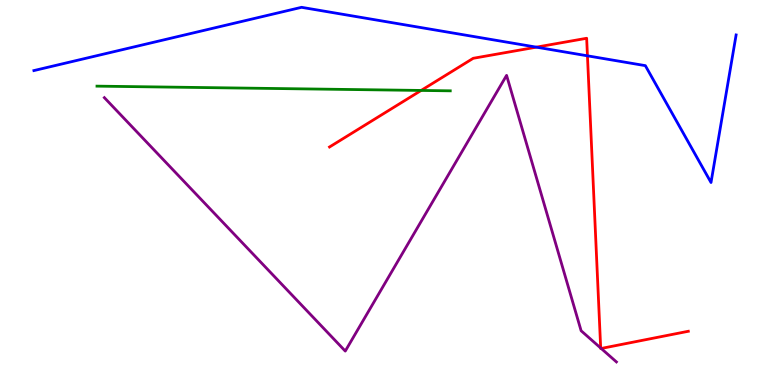[{'lines': ['blue', 'red'], 'intersections': [{'x': 6.92, 'y': 8.78}, {'x': 7.58, 'y': 8.55}]}, {'lines': ['green', 'red'], 'intersections': [{'x': 5.43, 'y': 7.65}]}, {'lines': ['purple', 'red'], 'intersections': [{'x': 7.75, 'y': 0.96}, {'x': 7.76, 'y': 0.949}]}, {'lines': ['blue', 'green'], 'intersections': []}, {'lines': ['blue', 'purple'], 'intersections': []}, {'lines': ['green', 'purple'], 'intersections': []}]